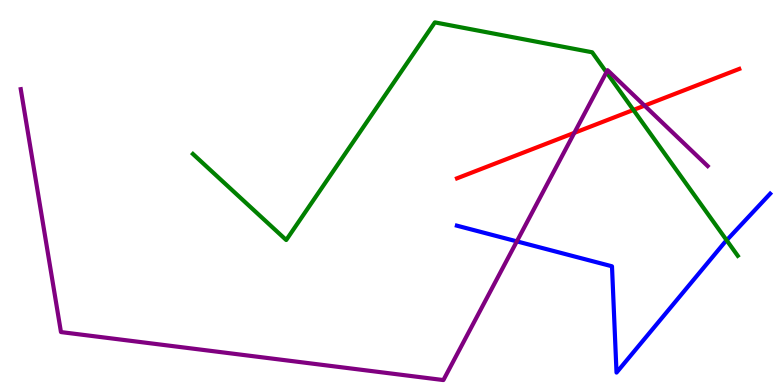[{'lines': ['blue', 'red'], 'intersections': []}, {'lines': ['green', 'red'], 'intersections': [{'x': 8.17, 'y': 7.14}]}, {'lines': ['purple', 'red'], 'intersections': [{'x': 7.41, 'y': 6.55}, {'x': 8.32, 'y': 7.26}]}, {'lines': ['blue', 'green'], 'intersections': [{'x': 9.38, 'y': 3.76}]}, {'lines': ['blue', 'purple'], 'intersections': [{'x': 6.67, 'y': 3.73}]}, {'lines': ['green', 'purple'], 'intersections': [{'x': 7.82, 'y': 8.12}]}]